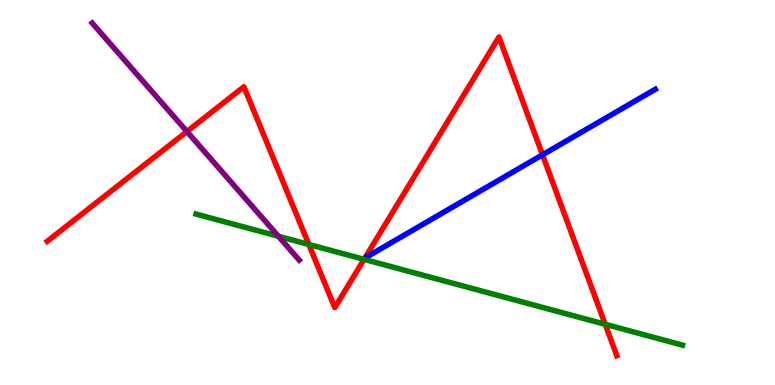[{'lines': ['blue', 'red'], 'intersections': [{'x': 7.0, 'y': 5.98}]}, {'lines': ['green', 'red'], 'intersections': [{'x': 3.98, 'y': 3.65}, {'x': 4.7, 'y': 3.26}, {'x': 7.81, 'y': 1.58}]}, {'lines': ['purple', 'red'], 'intersections': [{'x': 2.41, 'y': 6.58}]}, {'lines': ['blue', 'green'], 'intersections': []}, {'lines': ['blue', 'purple'], 'intersections': []}, {'lines': ['green', 'purple'], 'intersections': [{'x': 3.59, 'y': 3.86}]}]